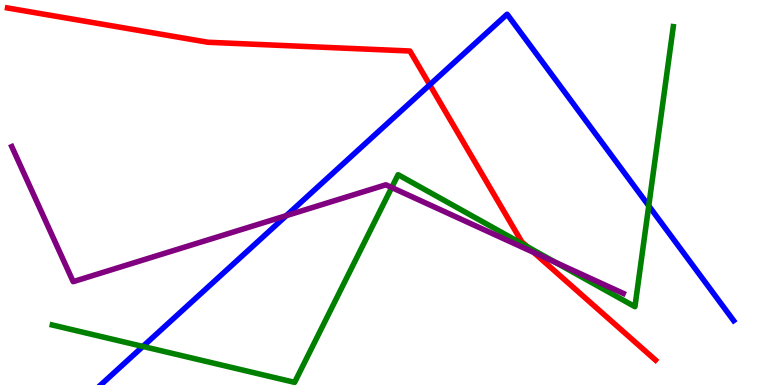[{'lines': ['blue', 'red'], 'intersections': [{'x': 5.54, 'y': 7.8}]}, {'lines': ['green', 'red'], 'intersections': [{'x': 6.8, 'y': 3.6}]}, {'lines': ['purple', 'red'], 'intersections': [{'x': 6.89, 'y': 3.44}]}, {'lines': ['blue', 'green'], 'intersections': [{'x': 1.84, 'y': 1.0}, {'x': 8.37, 'y': 4.65}]}, {'lines': ['blue', 'purple'], 'intersections': [{'x': 3.69, 'y': 4.4}]}, {'lines': ['green', 'purple'], 'intersections': [{'x': 5.05, 'y': 5.13}, {'x': 7.17, 'y': 3.18}]}]